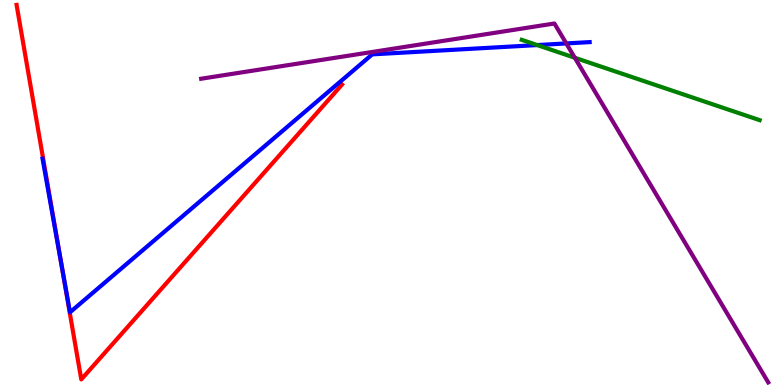[{'lines': ['blue', 'red'], 'intersections': [{'x': 0.781, 'y': 3.27}]}, {'lines': ['green', 'red'], 'intersections': []}, {'lines': ['purple', 'red'], 'intersections': []}, {'lines': ['blue', 'green'], 'intersections': [{'x': 6.93, 'y': 8.83}]}, {'lines': ['blue', 'purple'], 'intersections': [{'x': 7.31, 'y': 8.87}]}, {'lines': ['green', 'purple'], 'intersections': [{'x': 7.42, 'y': 8.5}]}]